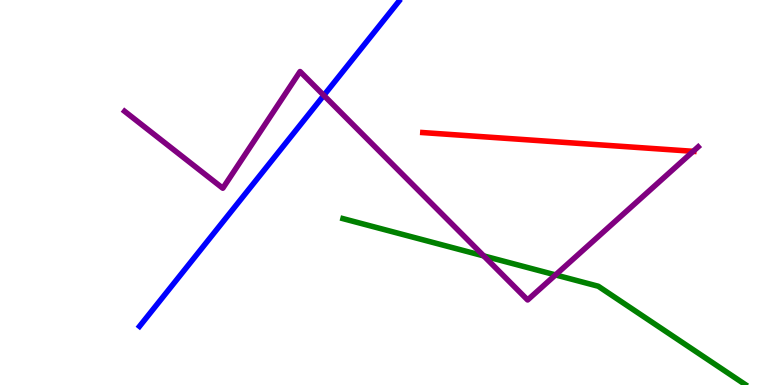[{'lines': ['blue', 'red'], 'intersections': []}, {'lines': ['green', 'red'], 'intersections': []}, {'lines': ['purple', 'red'], 'intersections': [{'x': 8.94, 'y': 6.07}]}, {'lines': ['blue', 'green'], 'intersections': []}, {'lines': ['blue', 'purple'], 'intersections': [{'x': 4.18, 'y': 7.52}]}, {'lines': ['green', 'purple'], 'intersections': [{'x': 6.24, 'y': 3.35}, {'x': 7.17, 'y': 2.86}]}]